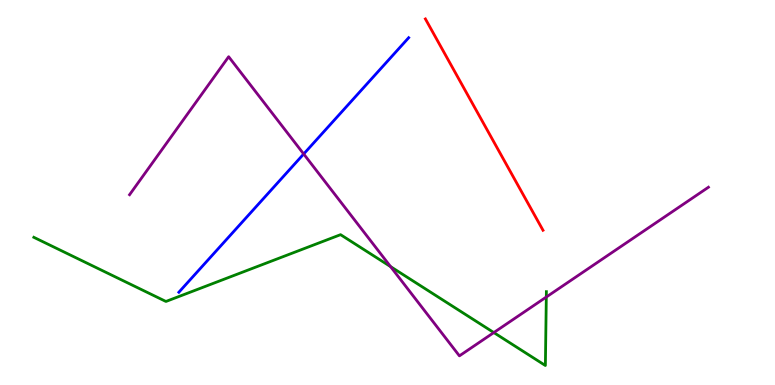[{'lines': ['blue', 'red'], 'intersections': []}, {'lines': ['green', 'red'], 'intersections': []}, {'lines': ['purple', 'red'], 'intersections': []}, {'lines': ['blue', 'green'], 'intersections': []}, {'lines': ['blue', 'purple'], 'intersections': [{'x': 3.92, 'y': 6.0}]}, {'lines': ['green', 'purple'], 'intersections': [{'x': 5.04, 'y': 3.08}, {'x': 6.37, 'y': 1.36}, {'x': 7.05, 'y': 2.29}]}]